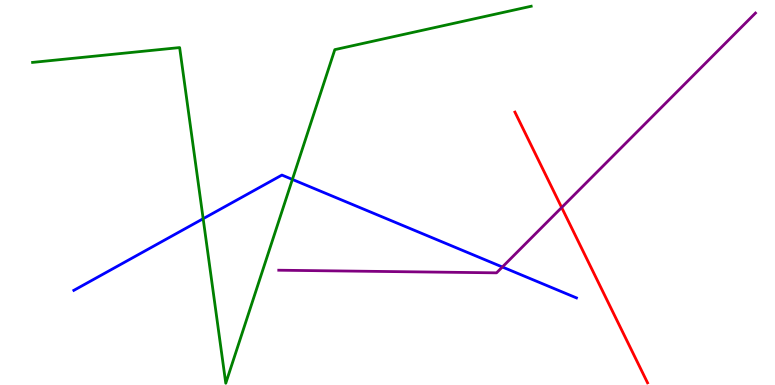[{'lines': ['blue', 'red'], 'intersections': []}, {'lines': ['green', 'red'], 'intersections': []}, {'lines': ['purple', 'red'], 'intersections': [{'x': 7.25, 'y': 4.61}]}, {'lines': ['blue', 'green'], 'intersections': [{'x': 2.62, 'y': 4.32}, {'x': 3.77, 'y': 5.34}]}, {'lines': ['blue', 'purple'], 'intersections': [{'x': 6.48, 'y': 3.07}]}, {'lines': ['green', 'purple'], 'intersections': []}]